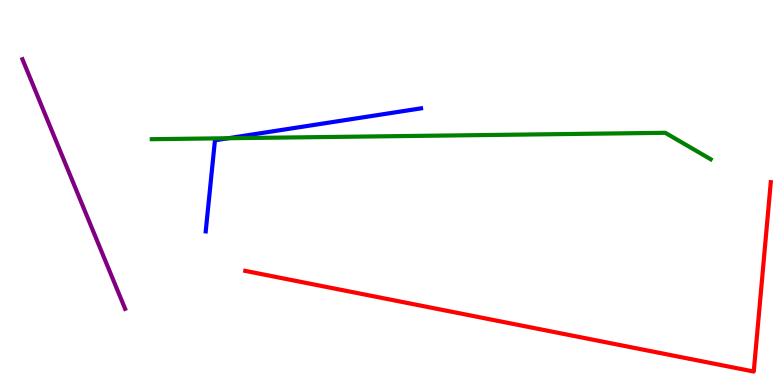[{'lines': ['blue', 'red'], 'intersections': []}, {'lines': ['green', 'red'], 'intersections': []}, {'lines': ['purple', 'red'], 'intersections': []}, {'lines': ['blue', 'green'], 'intersections': [{'x': 2.94, 'y': 6.41}]}, {'lines': ['blue', 'purple'], 'intersections': []}, {'lines': ['green', 'purple'], 'intersections': []}]